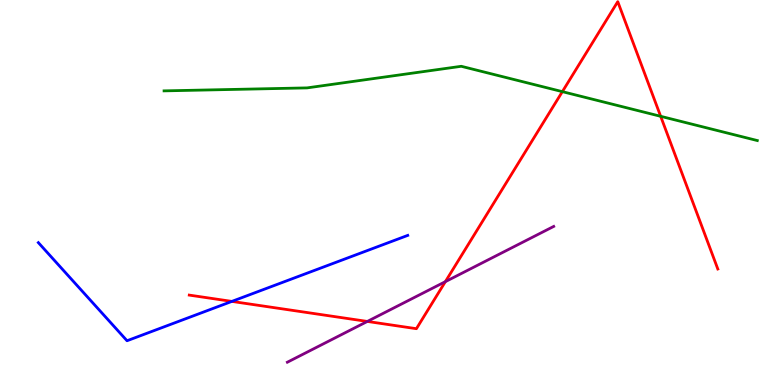[{'lines': ['blue', 'red'], 'intersections': [{'x': 2.99, 'y': 2.17}]}, {'lines': ['green', 'red'], 'intersections': [{'x': 7.26, 'y': 7.62}, {'x': 8.52, 'y': 6.98}]}, {'lines': ['purple', 'red'], 'intersections': [{'x': 4.74, 'y': 1.65}, {'x': 5.75, 'y': 2.68}]}, {'lines': ['blue', 'green'], 'intersections': []}, {'lines': ['blue', 'purple'], 'intersections': []}, {'lines': ['green', 'purple'], 'intersections': []}]